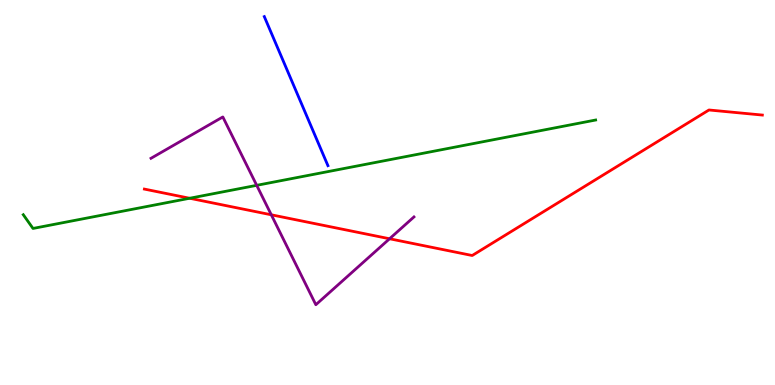[{'lines': ['blue', 'red'], 'intersections': []}, {'lines': ['green', 'red'], 'intersections': [{'x': 2.45, 'y': 4.85}]}, {'lines': ['purple', 'red'], 'intersections': [{'x': 3.5, 'y': 4.42}, {'x': 5.03, 'y': 3.8}]}, {'lines': ['blue', 'green'], 'intersections': []}, {'lines': ['blue', 'purple'], 'intersections': []}, {'lines': ['green', 'purple'], 'intersections': [{'x': 3.31, 'y': 5.19}]}]